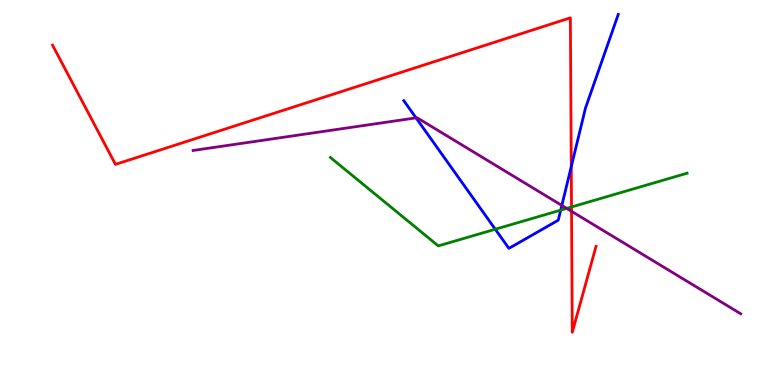[{'lines': ['blue', 'red'], 'intersections': [{'x': 7.37, 'y': 5.67}]}, {'lines': ['green', 'red'], 'intersections': [{'x': 7.37, 'y': 4.62}]}, {'lines': ['purple', 'red'], 'intersections': [{'x': 7.37, 'y': 4.51}]}, {'lines': ['blue', 'green'], 'intersections': [{'x': 6.39, 'y': 4.05}, {'x': 7.23, 'y': 4.54}]}, {'lines': ['blue', 'purple'], 'intersections': [{'x': 5.37, 'y': 6.94}, {'x': 7.25, 'y': 4.66}]}, {'lines': ['green', 'purple'], 'intersections': [{'x': 7.31, 'y': 4.59}]}]